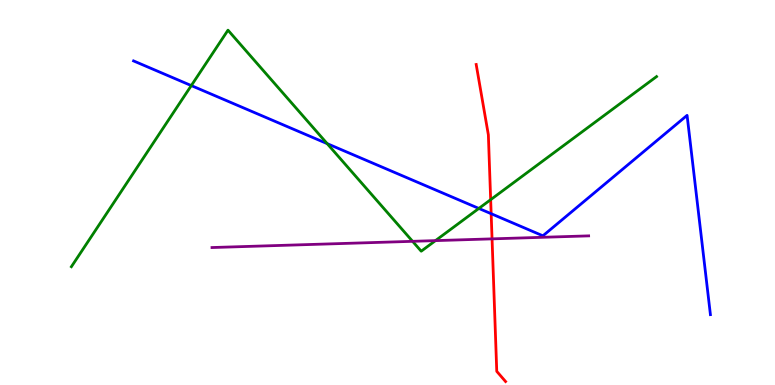[{'lines': ['blue', 'red'], 'intersections': [{'x': 6.34, 'y': 4.45}]}, {'lines': ['green', 'red'], 'intersections': [{'x': 6.33, 'y': 4.81}]}, {'lines': ['purple', 'red'], 'intersections': [{'x': 6.35, 'y': 3.8}]}, {'lines': ['blue', 'green'], 'intersections': [{'x': 2.47, 'y': 7.78}, {'x': 4.22, 'y': 6.27}, {'x': 6.18, 'y': 4.59}]}, {'lines': ['blue', 'purple'], 'intersections': []}, {'lines': ['green', 'purple'], 'intersections': [{'x': 5.32, 'y': 3.73}, {'x': 5.62, 'y': 3.75}]}]